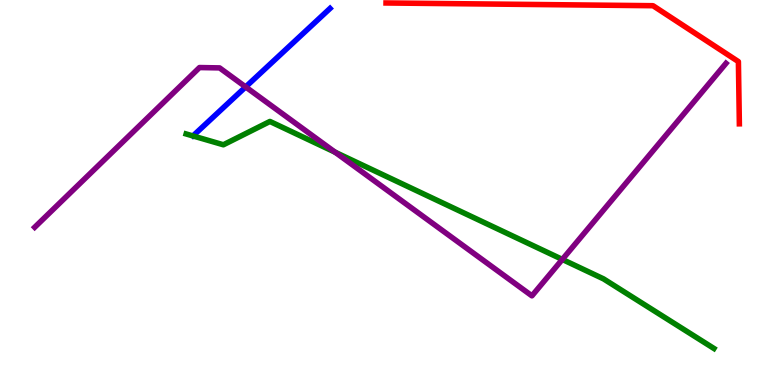[{'lines': ['blue', 'red'], 'intersections': []}, {'lines': ['green', 'red'], 'intersections': []}, {'lines': ['purple', 'red'], 'intersections': []}, {'lines': ['blue', 'green'], 'intersections': []}, {'lines': ['blue', 'purple'], 'intersections': [{'x': 3.17, 'y': 7.74}]}, {'lines': ['green', 'purple'], 'intersections': [{'x': 4.32, 'y': 6.05}, {'x': 7.26, 'y': 3.26}]}]